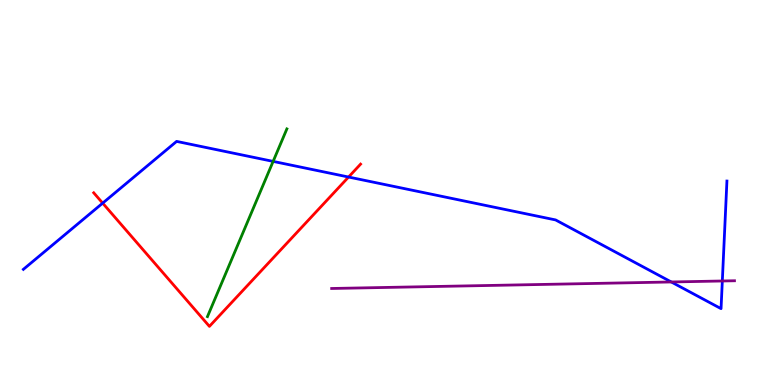[{'lines': ['blue', 'red'], 'intersections': [{'x': 1.32, 'y': 4.72}, {'x': 4.5, 'y': 5.4}]}, {'lines': ['green', 'red'], 'intersections': []}, {'lines': ['purple', 'red'], 'intersections': []}, {'lines': ['blue', 'green'], 'intersections': [{'x': 3.52, 'y': 5.81}]}, {'lines': ['blue', 'purple'], 'intersections': [{'x': 8.66, 'y': 2.68}, {'x': 9.32, 'y': 2.7}]}, {'lines': ['green', 'purple'], 'intersections': []}]